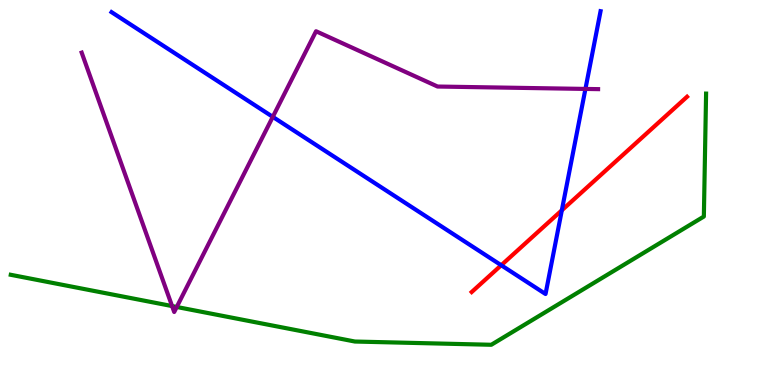[{'lines': ['blue', 'red'], 'intersections': [{'x': 6.47, 'y': 3.11}, {'x': 7.25, 'y': 4.54}]}, {'lines': ['green', 'red'], 'intersections': []}, {'lines': ['purple', 'red'], 'intersections': []}, {'lines': ['blue', 'green'], 'intersections': []}, {'lines': ['blue', 'purple'], 'intersections': [{'x': 3.52, 'y': 6.96}, {'x': 7.55, 'y': 7.69}]}, {'lines': ['green', 'purple'], 'intersections': [{'x': 2.22, 'y': 2.05}, {'x': 2.28, 'y': 2.03}]}]